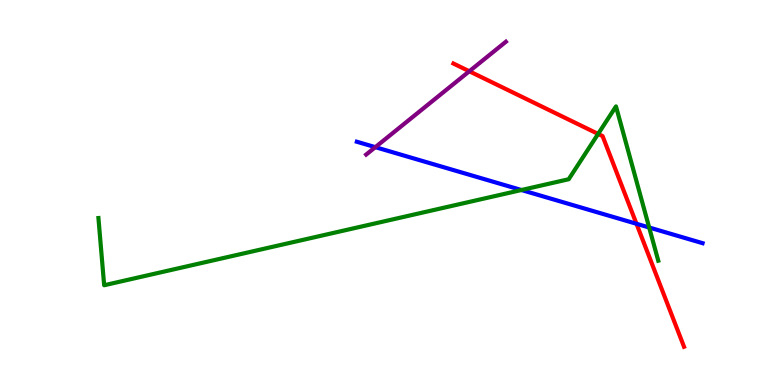[{'lines': ['blue', 'red'], 'intersections': [{'x': 8.21, 'y': 4.19}]}, {'lines': ['green', 'red'], 'intersections': [{'x': 7.72, 'y': 6.52}]}, {'lines': ['purple', 'red'], 'intersections': [{'x': 6.06, 'y': 8.15}]}, {'lines': ['blue', 'green'], 'intersections': [{'x': 6.73, 'y': 5.06}, {'x': 8.38, 'y': 4.09}]}, {'lines': ['blue', 'purple'], 'intersections': [{'x': 4.84, 'y': 6.18}]}, {'lines': ['green', 'purple'], 'intersections': []}]